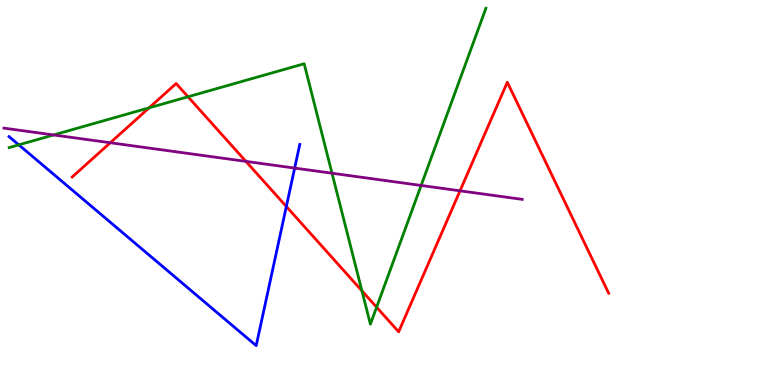[{'lines': ['blue', 'red'], 'intersections': [{'x': 3.69, 'y': 4.64}]}, {'lines': ['green', 'red'], 'intersections': [{'x': 1.92, 'y': 7.2}, {'x': 2.43, 'y': 7.49}, {'x': 4.67, 'y': 2.45}, {'x': 4.86, 'y': 2.02}]}, {'lines': ['purple', 'red'], 'intersections': [{'x': 1.42, 'y': 6.29}, {'x': 3.17, 'y': 5.81}, {'x': 5.94, 'y': 5.04}]}, {'lines': ['blue', 'green'], 'intersections': [{'x': 0.243, 'y': 6.24}]}, {'lines': ['blue', 'purple'], 'intersections': [{'x': 3.8, 'y': 5.63}]}, {'lines': ['green', 'purple'], 'intersections': [{'x': 0.692, 'y': 6.49}, {'x': 4.28, 'y': 5.5}, {'x': 5.43, 'y': 5.18}]}]